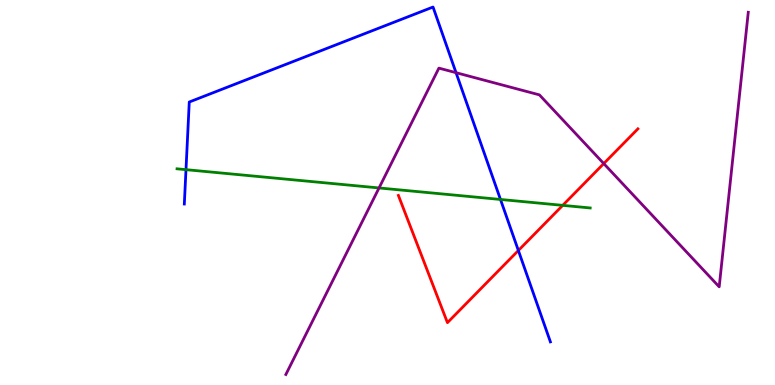[{'lines': ['blue', 'red'], 'intersections': [{'x': 6.69, 'y': 3.49}]}, {'lines': ['green', 'red'], 'intersections': [{'x': 7.26, 'y': 4.67}]}, {'lines': ['purple', 'red'], 'intersections': [{'x': 7.79, 'y': 5.75}]}, {'lines': ['blue', 'green'], 'intersections': [{'x': 2.4, 'y': 5.59}, {'x': 6.46, 'y': 4.82}]}, {'lines': ['blue', 'purple'], 'intersections': [{'x': 5.88, 'y': 8.11}]}, {'lines': ['green', 'purple'], 'intersections': [{'x': 4.89, 'y': 5.12}]}]